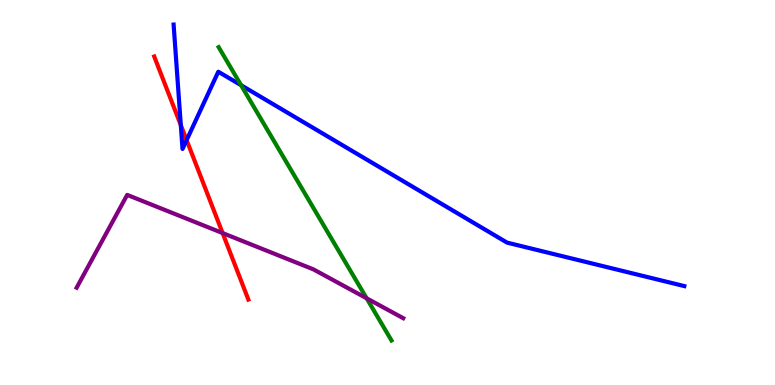[{'lines': ['blue', 'red'], 'intersections': [{'x': 2.33, 'y': 6.75}, {'x': 2.41, 'y': 6.36}]}, {'lines': ['green', 'red'], 'intersections': []}, {'lines': ['purple', 'red'], 'intersections': [{'x': 2.87, 'y': 3.95}]}, {'lines': ['blue', 'green'], 'intersections': [{'x': 3.11, 'y': 7.79}]}, {'lines': ['blue', 'purple'], 'intersections': []}, {'lines': ['green', 'purple'], 'intersections': [{'x': 4.73, 'y': 2.25}]}]